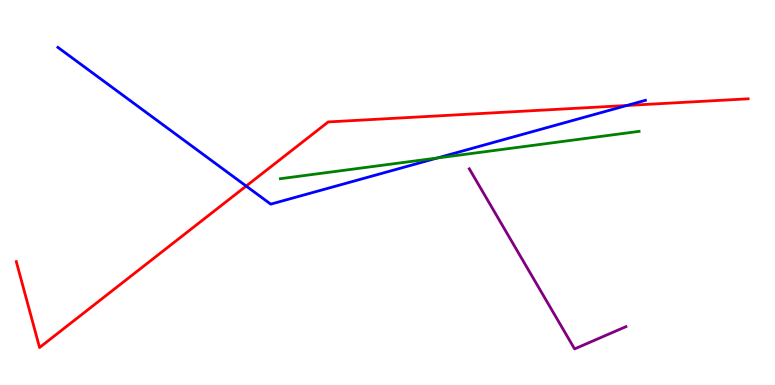[{'lines': ['blue', 'red'], 'intersections': [{'x': 3.18, 'y': 5.17}, {'x': 8.09, 'y': 7.26}]}, {'lines': ['green', 'red'], 'intersections': []}, {'lines': ['purple', 'red'], 'intersections': []}, {'lines': ['blue', 'green'], 'intersections': [{'x': 5.64, 'y': 5.9}]}, {'lines': ['blue', 'purple'], 'intersections': []}, {'lines': ['green', 'purple'], 'intersections': []}]